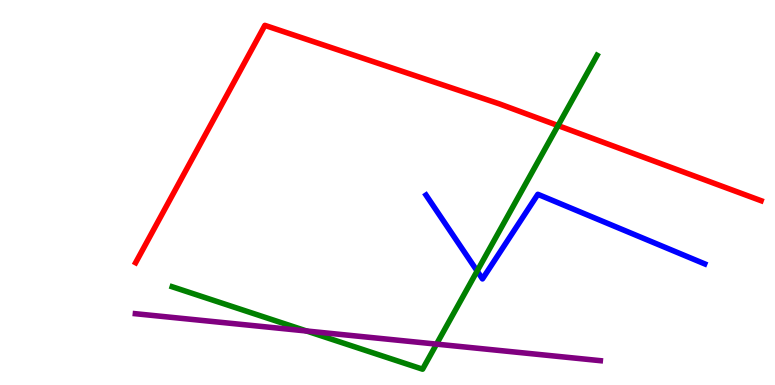[{'lines': ['blue', 'red'], 'intersections': []}, {'lines': ['green', 'red'], 'intersections': [{'x': 7.2, 'y': 6.74}]}, {'lines': ['purple', 'red'], 'intersections': []}, {'lines': ['blue', 'green'], 'intersections': [{'x': 6.16, 'y': 2.96}]}, {'lines': ['blue', 'purple'], 'intersections': []}, {'lines': ['green', 'purple'], 'intersections': [{'x': 3.96, 'y': 1.4}, {'x': 5.63, 'y': 1.06}]}]